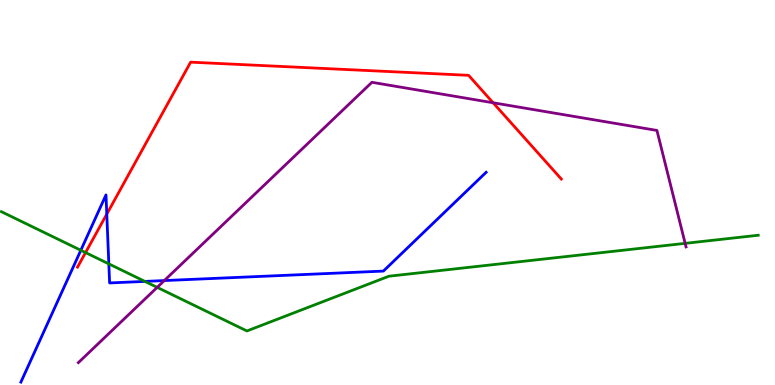[{'lines': ['blue', 'red'], 'intersections': [{'x': 1.38, 'y': 4.44}]}, {'lines': ['green', 'red'], 'intersections': [{'x': 1.1, 'y': 3.44}]}, {'lines': ['purple', 'red'], 'intersections': [{'x': 6.36, 'y': 7.33}]}, {'lines': ['blue', 'green'], 'intersections': [{'x': 1.04, 'y': 3.5}, {'x': 1.4, 'y': 3.15}, {'x': 1.87, 'y': 2.69}]}, {'lines': ['blue', 'purple'], 'intersections': [{'x': 2.12, 'y': 2.71}]}, {'lines': ['green', 'purple'], 'intersections': [{'x': 2.03, 'y': 2.54}, {'x': 8.84, 'y': 3.68}]}]